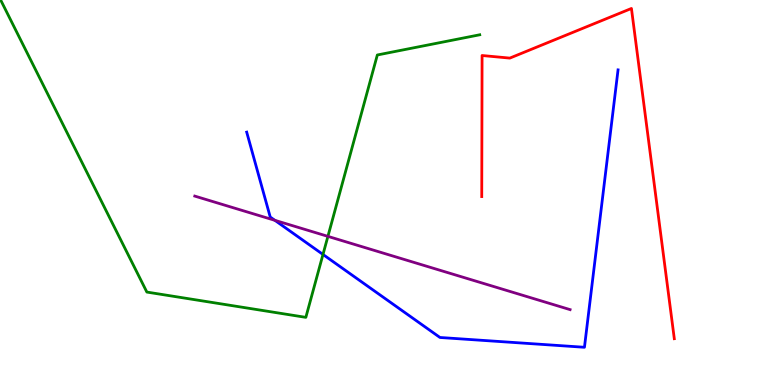[{'lines': ['blue', 'red'], 'intersections': []}, {'lines': ['green', 'red'], 'intersections': []}, {'lines': ['purple', 'red'], 'intersections': []}, {'lines': ['blue', 'green'], 'intersections': [{'x': 4.17, 'y': 3.39}]}, {'lines': ['blue', 'purple'], 'intersections': [{'x': 3.55, 'y': 4.28}]}, {'lines': ['green', 'purple'], 'intersections': [{'x': 4.23, 'y': 3.86}]}]